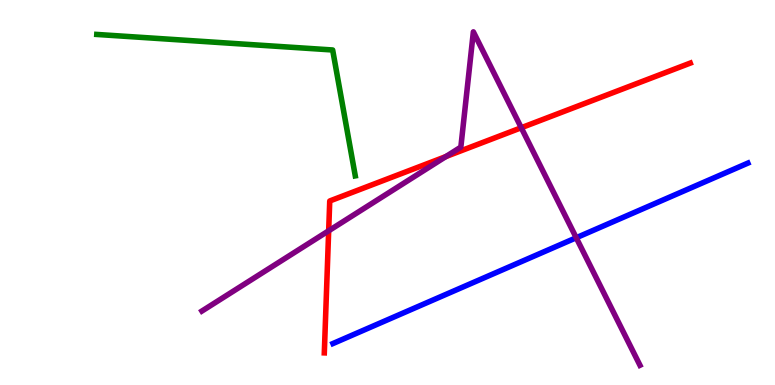[{'lines': ['blue', 'red'], 'intersections': []}, {'lines': ['green', 'red'], 'intersections': []}, {'lines': ['purple', 'red'], 'intersections': [{'x': 4.24, 'y': 4.01}, {'x': 5.75, 'y': 5.93}, {'x': 6.73, 'y': 6.68}]}, {'lines': ['blue', 'green'], 'intersections': []}, {'lines': ['blue', 'purple'], 'intersections': [{'x': 7.44, 'y': 3.82}]}, {'lines': ['green', 'purple'], 'intersections': []}]